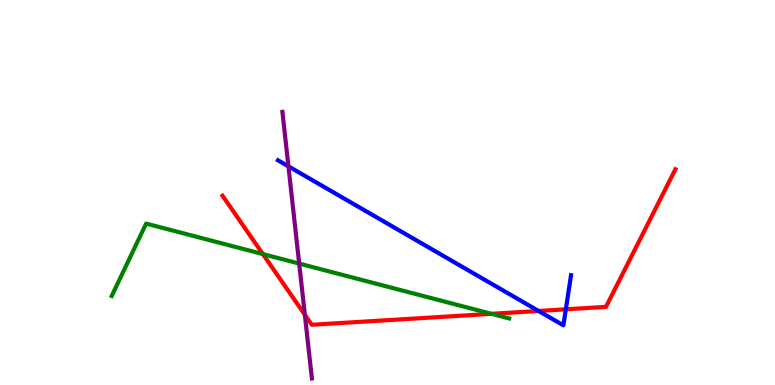[{'lines': ['blue', 'red'], 'intersections': [{'x': 6.95, 'y': 1.92}, {'x': 7.3, 'y': 1.97}]}, {'lines': ['green', 'red'], 'intersections': [{'x': 3.39, 'y': 3.4}, {'x': 6.34, 'y': 1.85}]}, {'lines': ['purple', 'red'], 'intersections': [{'x': 3.93, 'y': 1.82}]}, {'lines': ['blue', 'green'], 'intersections': []}, {'lines': ['blue', 'purple'], 'intersections': [{'x': 3.72, 'y': 5.68}]}, {'lines': ['green', 'purple'], 'intersections': [{'x': 3.86, 'y': 3.15}]}]